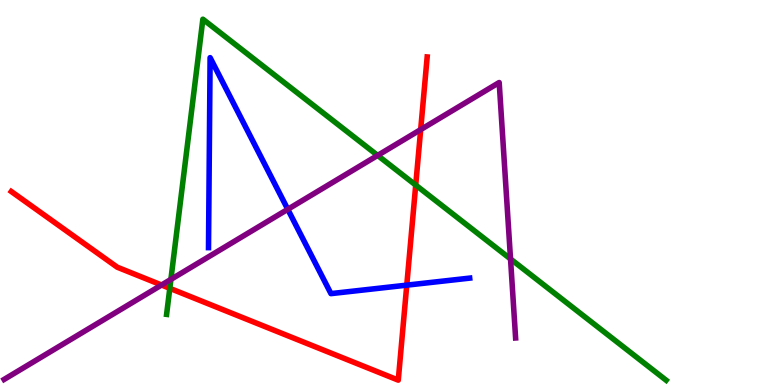[{'lines': ['blue', 'red'], 'intersections': [{'x': 5.25, 'y': 2.59}]}, {'lines': ['green', 'red'], 'intersections': [{'x': 2.19, 'y': 2.51}, {'x': 5.36, 'y': 5.19}]}, {'lines': ['purple', 'red'], 'intersections': [{'x': 2.08, 'y': 2.6}, {'x': 5.43, 'y': 6.63}]}, {'lines': ['blue', 'green'], 'intersections': []}, {'lines': ['blue', 'purple'], 'intersections': [{'x': 3.71, 'y': 4.56}]}, {'lines': ['green', 'purple'], 'intersections': [{'x': 2.21, 'y': 2.74}, {'x': 4.87, 'y': 5.96}, {'x': 6.59, 'y': 3.27}]}]